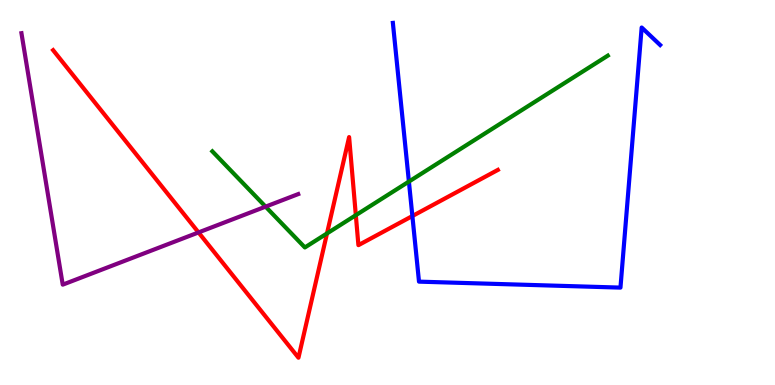[{'lines': ['blue', 'red'], 'intersections': [{'x': 5.32, 'y': 4.39}]}, {'lines': ['green', 'red'], 'intersections': [{'x': 4.22, 'y': 3.94}, {'x': 4.59, 'y': 4.41}]}, {'lines': ['purple', 'red'], 'intersections': [{'x': 2.56, 'y': 3.96}]}, {'lines': ['blue', 'green'], 'intersections': [{'x': 5.28, 'y': 5.28}]}, {'lines': ['blue', 'purple'], 'intersections': []}, {'lines': ['green', 'purple'], 'intersections': [{'x': 3.43, 'y': 4.63}]}]